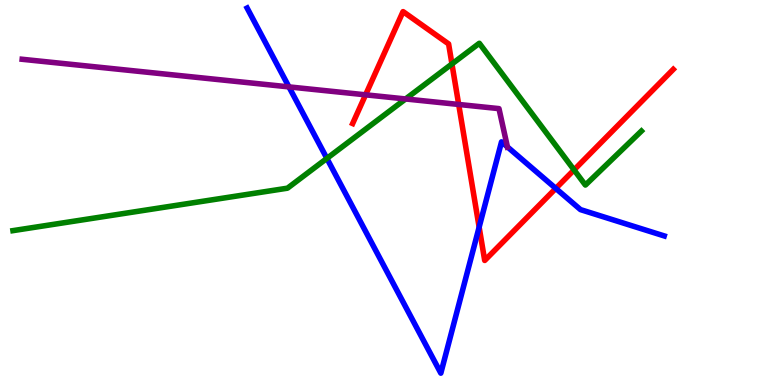[{'lines': ['blue', 'red'], 'intersections': [{'x': 6.18, 'y': 4.1}, {'x': 7.17, 'y': 5.11}]}, {'lines': ['green', 'red'], 'intersections': [{'x': 5.83, 'y': 8.34}, {'x': 7.41, 'y': 5.59}]}, {'lines': ['purple', 'red'], 'intersections': [{'x': 4.72, 'y': 7.54}, {'x': 5.92, 'y': 7.29}]}, {'lines': ['blue', 'green'], 'intersections': [{'x': 4.22, 'y': 5.89}]}, {'lines': ['blue', 'purple'], 'intersections': [{'x': 3.73, 'y': 7.74}, {'x': 6.55, 'y': 6.18}]}, {'lines': ['green', 'purple'], 'intersections': [{'x': 5.23, 'y': 7.43}]}]